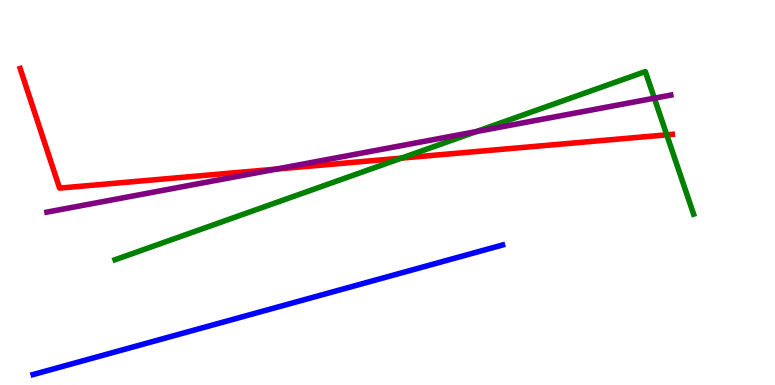[{'lines': ['blue', 'red'], 'intersections': []}, {'lines': ['green', 'red'], 'intersections': [{'x': 5.18, 'y': 5.89}, {'x': 8.6, 'y': 6.5}]}, {'lines': ['purple', 'red'], 'intersections': [{'x': 3.56, 'y': 5.61}]}, {'lines': ['blue', 'green'], 'intersections': []}, {'lines': ['blue', 'purple'], 'intersections': []}, {'lines': ['green', 'purple'], 'intersections': [{'x': 6.14, 'y': 6.58}, {'x': 8.44, 'y': 7.45}]}]